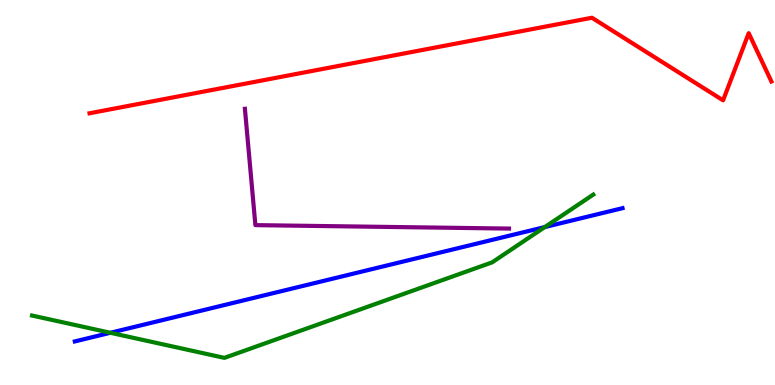[{'lines': ['blue', 'red'], 'intersections': []}, {'lines': ['green', 'red'], 'intersections': []}, {'lines': ['purple', 'red'], 'intersections': []}, {'lines': ['blue', 'green'], 'intersections': [{'x': 1.42, 'y': 1.36}, {'x': 7.03, 'y': 4.1}]}, {'lines': ['blue', 'purple'], 'intersections': []}, {'lines': ['green', 'purple'], 'intersections': []}]